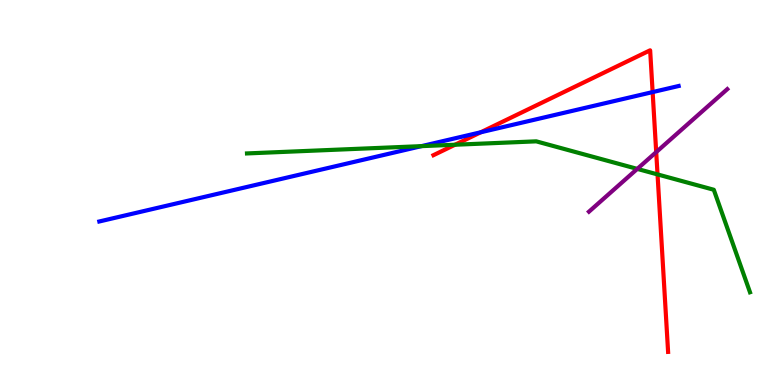[{'lines': ['blue', 'red'], 'intersections': [{'x': 6.2, 'y': 6.56}, {'x': 8.42, 'y': 7.61}]}, {'lines': ['green', 'red'], 'intersections': [{'x': 5.87, 'y': 6.24}, {'x': 8.48, 'y': 5.47}]}, {'lines': ['purple', 'red'], 'intersections': [{'x': 8.47, 'y': 6.05}]}, {'lines': ['blue', 'green'], 'intersections': [{'x': 5.44, 'y': 6.2}]}, {'lines': ['blue', 'purple'], 'intersections': []}, {'lines': ['green', 'purple'], 'intersections': [{'x': 8.22, 'y': 5.61}]}]